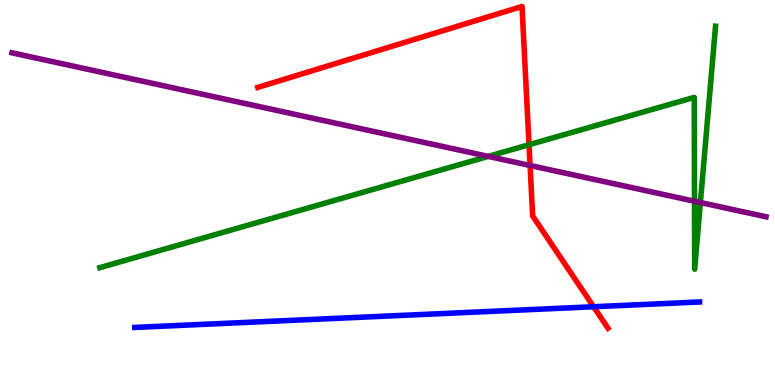[{'lines': ['blue', 'red'], 'intersections': [{'x': 7.66, 'y': 2.03}]}, {'lines': ['green', 'red'], 'intersections': [{'x': 6.83, 'y': 6.24}]}, {'lines': ['purple', 'red'], 'intersections': [{'x': 6.84, 'y': 5.7}]}, {'lines': ['blue', 'green'], 'intersections': []}, {'lines': ['blue', 'purple'], 'intersections': []}, {'lines': ['green', 'purple'], 'intersections': [{'x': 6.3, 'y': 5.94}, {'x': 8.96, 'y': 4.77}, {'x': 9.04, 'y': 4.74}]}]